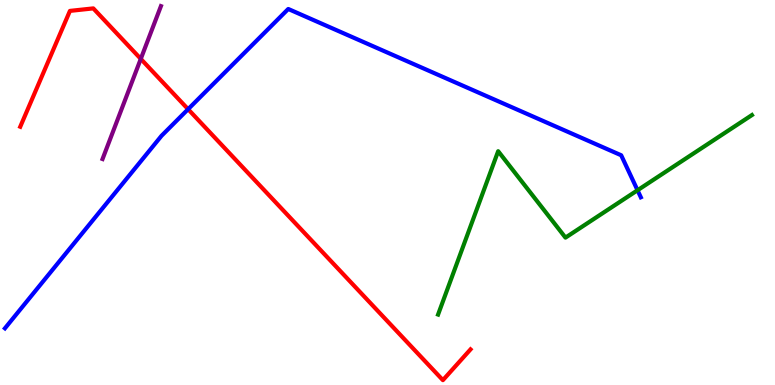[{'lines': ['blue', 'red'], 'intersections': [{'x': 2.43, 'y': 7.16}]}, {'lines': ['green', 'red'], 'intersections': []}, {'lines': ['purple', 'red'], 'intersections': [{'x': 1.82, 'y': 8.47}]}, {'lines': ['blue', 'green'], 'intersections': [{'x': 8.23, 'y': 5.06}]}, {'lines': ['blue', 'purple'], 'intersections': []}, {'lines': ['green', 'purple'], 'intersections': []}]